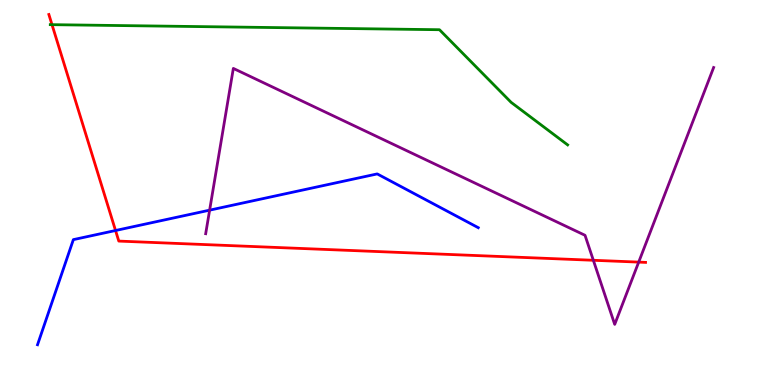[{'lines': ['blue', 'red'], 'intersections': [{'x': 1.49, 'y': 4.01}]}, {'lines': ['green', 'red'], 'intersections': [{'x': 0.671, 'y': 9.36}]}, {'lines': ['purple', 'red'], 'intersections': [{'x': 7.66, 'y': 3.24}, {'x': 8.24, 'y': 3.19}]}, {'lines': ['blue', 'green'], 'intersections': []}, {'lines': ['blue', 'purple'], 'intersections': [{'x': 2.7, 'y': 4.54}]}, {'lines': ['green', 'purple'], 'intersections': []}]